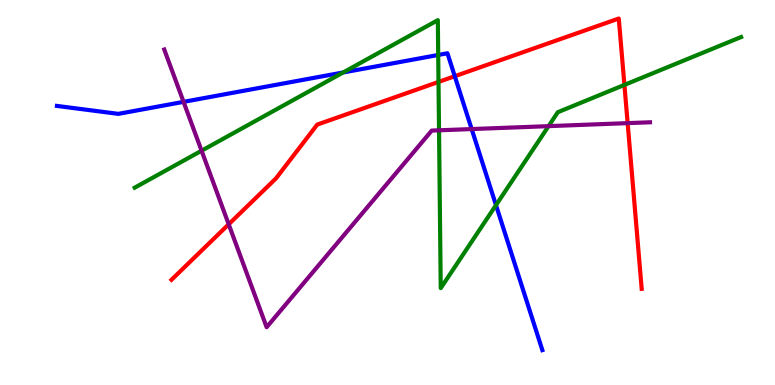[{'lines': ['blue', 'red'], 'intersections': [{'x': 5.87, 'y': 8.02}]}, {'lines': ['green', 'red'], 'intersections': [{'x': 5.66, 'y': 7.87}, {'x': 8.06, 'y': 7.79}]}, {'lines': ['purple', 'red'], 'intersections': [{'x': 2.95, 'y': 4.17}, {'x': 8.1, 'y': 6.8}]}, {'lines': ['blue', 'green'], 'intersections': [{'x': 4.43, 'y': 8.12}, {'x': 5.65, 'y': 8.57}, {'x': 6.4, 'y': 4.67}]}, {'lines': ['blue', 'purple'], 'intersections': [{'x': 2.37, 'y': 7.35}, {'x': 6.09, 'y': 6.65}]}, {'lines': ['green', 'purple'], 'intersections': [{'x': 2.6, 'y': 6.09}, {'x': 5.66, 'y': 6.62}, {'x': 7.08, 'y': 6.72}]}]